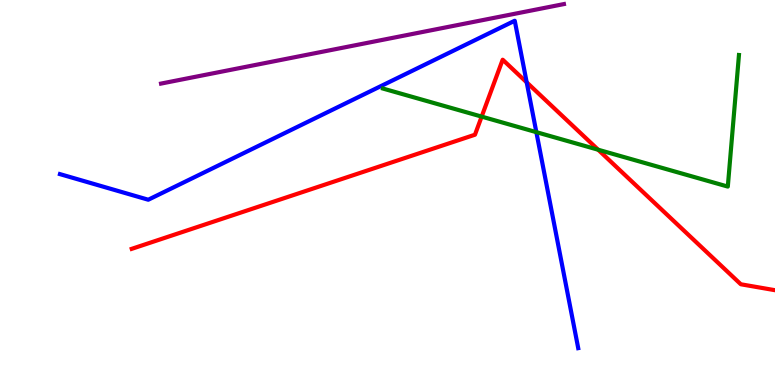[{'lines': ['blue', 'red'], 'intersections': [{'x': 6.8, 'y': 7.86}]}, {'lines': ['green', 'red'], 'intersections': [{'x': 6.21, 'y': 6.97}, {'x': 7.72, 'y': 6.11}]}, {'lines': ['purple', 'red'], 'intersections': []}, {'lines': ['blue', 'green'], 'intersections': [{'x': 6.92, 'y': 6.57}]}, {'lines': ['blue', 'purple'], 'intersections': []}, {'lines': ['green', 'purple'], 'intersections': []}]